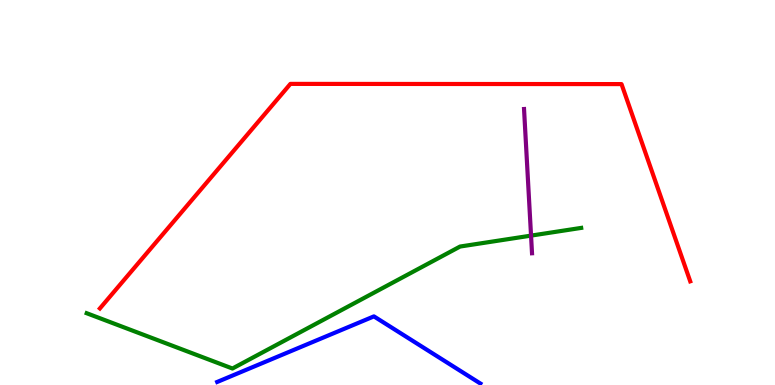[{'lines': ['blue', 'red'], 'intersections': []}, {'lines': ['green', 'red'], 'intersections': []}, {'lines': ['purple', 'red'], 'intersections': []}, {'lines': ['blue', 'green'], 'intersections': []}, {'lines': ['blue', 'purple'], 'intersections': []}, {'lines': ['green', 'purple'], 'intersections': [{'x': 6.85, 'y': 3.88}]}]